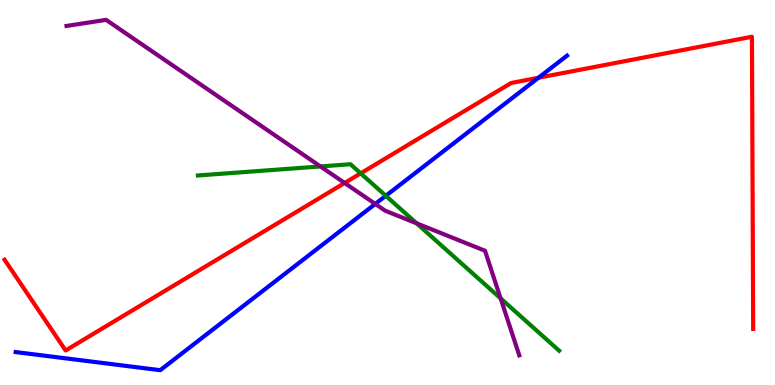[{'lines': ['blue', 'red'], 'intersections': [{'x': 6.95, 'y': 7.98}]}, {'lines': ['green', 'red'], 'intersections': [{'x': 4.65, 'y': 5.5}]}, {'lines': ['purple', 'red'], 'intersections': [{'x': 4.45, 'y': 5.25}]}, {'lines': ['blue', 'green'], 'intersections': [{'x': 4.98, 'y': 4.91}]}, {'lines': ['blue', 'purple'], 'intersections': [{'x': 4.84, 'y': 4.7}]}, {'lines': ['green', 'purple'], 'intersections': [{'x': 4.13, 'y': 5.68}, {'x': 5.38, 'y': 4.2}, {'x': 6.46, 'y': 2.25}]}]